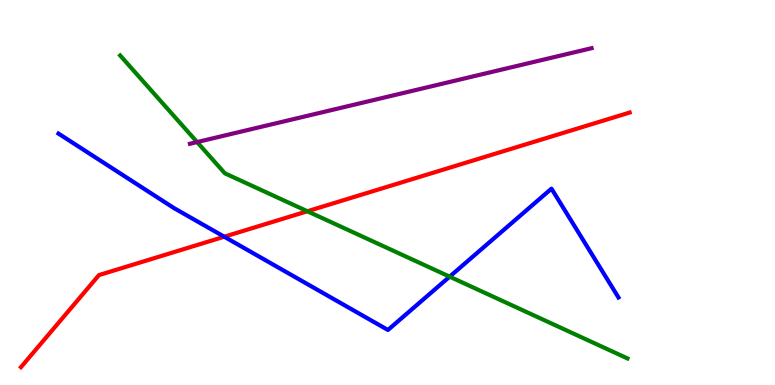[{'lines': ['blue', 'red'], 'intersections': [{'x': 2.89, 'y': 3.85}]}, {'lines': ['green', 'red'], 'intersections': [{'x': 3.97, 'y': 4.51}]}, {'lines': ['purple', 'red'], 'intersections': []}, {'lines': ['blue', 'green'], 'intersections': [{'x': 5.8, 'y': 2.81}]}, {'lines': ['blue', 'purple'], 'intersections': []}, {'lines': ['green', 'purple'], 'intersections': [{'x': 2.54, 'y': 6.31}]}]